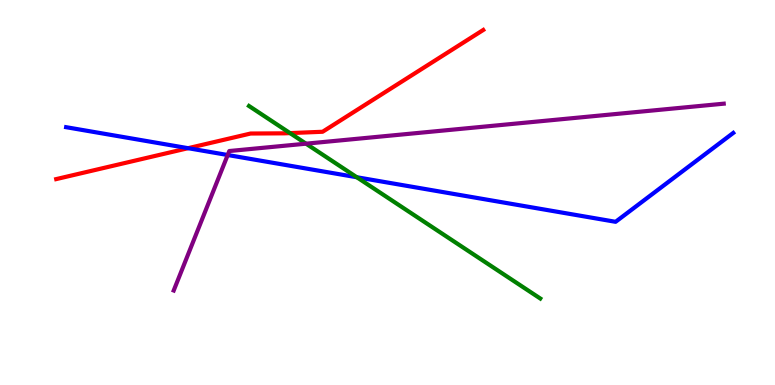[{'lines': ['blue', 'red'], 'intersections': [{'x': 2.43, 'y': 6.15}]}, {'lines': ['green', 'red'], 'intersections': [{'x': 3.74, 'y': 6.54}]}, {'lines': ['purple', 'red'], 'intersections': []}, {'lines': ['blue', 'green'], 'intersections': [{'x': 4.6, 'y': 5.4}]}, {'lines': ['blue', 'purple'], 'intersections': [{'x': 2.94, 'y': 5.97}]}, {'lines': ['green', 'purple'], 'intersections': [{'x': 3.95, 'y': 6.27}]}]